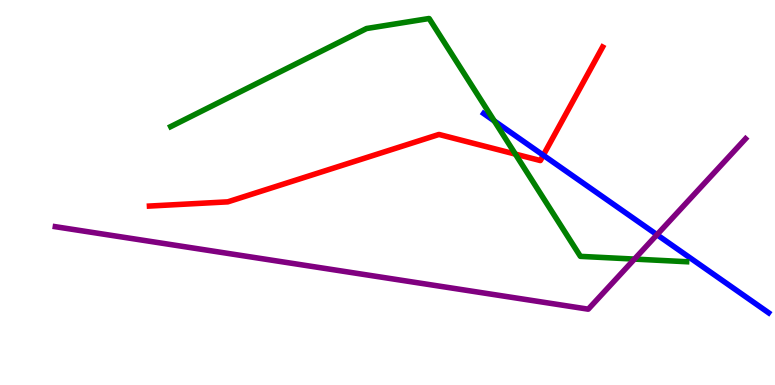[{'lines': ['blue', 'red'], 'intersections': [{'x': 7.01, 'y': 5.97}]}, {'lines': ['green', 'red'], 'intersections': [{'x': 6.65, 'y': 6.0}]}, {'lines': ['purple', 'red'], 'intersections': []}, {'lines': ['blue', 'green'], 'intersections': [{'x': 6.38, 'y': 6.86}]}, {'lines': ['blue', 'purple'], 'intersections': [{'x': 8.48, 'y': 3.9}]}, {'lines': ['green', 'purple'], 'intersections': [{'x': 8.19, 'y': 3.27}]}]